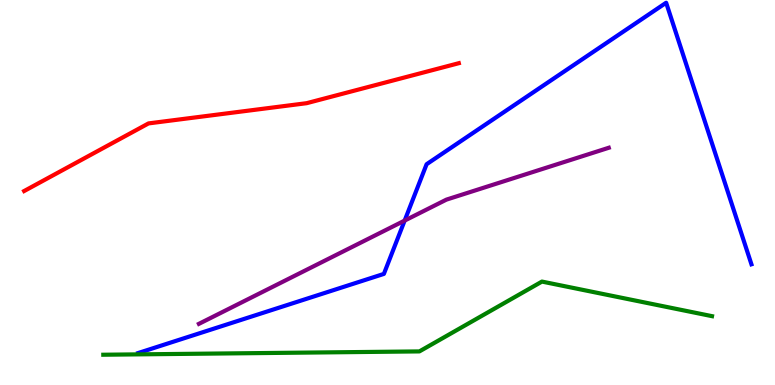[{'lines': ['blue', 'red'], 'intersections': []}, {'lines': ['green', 'red'], 'intersections': []}, {'lines': ['purple', 'red'], 'intersections': []}, {'lines': ['blue', 'green'], 'intersections': []}, {'lines': ['blue', 'purple'], 'intersections': [{'x': 5.22, 'y': 4.27}]}, {'lines': ['green', 'purple'], 'intersections': []}]